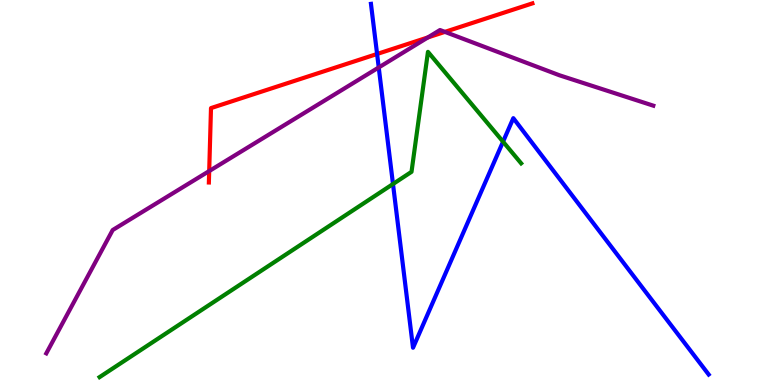[{'lines': ['blue', 'red'], 'intersections': [{'x': 4.87, 'y': 8.6}]}, {'lines': ['green', 'red'], 'intersections': []}, {'lines': ['purple', 'red'], 'intersections': [{'x': 2.7, 'y': 5.56}, {'x': 5.52, 'y': 9.03}, {'x': 5.74, 'y': 9.17}]}, {'lines': ['blue', 'green'], 'intersections': [{'x': 5.07, 'y': 5.22}, {'x': 6.49, 'y': 6.32}]}, {'lines': ['blue', 'purple'], 'intersections': [{'x': 4.89, 'y': 8.25}]}, {'lines': ['green', 'purple'], 'intersections': []}]